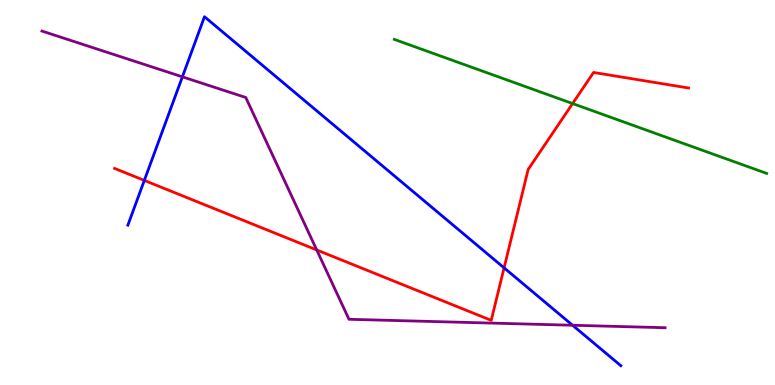[{'lines': ['blue', 'red'], 'intersections': [{'x': 1.86, 'y': 5.31}, {'x': 6.5, 'y': 3.04}]}, {'lines': ['green', 'red'], 'intersections': [{'x': 7.39, 'y': 7.31}]}, {'lines': ['purple', 'red'], 'intersections': [{'x': 4.09, 'y': 3.51}]}, {'lines': ['blue', 'green'], 'intersections': []}, {'lines': ['blue', 'purple'], 'intersections': [{'x': 2.35, 'y': 8.0}, {'x': 7.39, 'y': 1.55}]}, {'lines': ['green', 'purple'], 'intersections': []}]